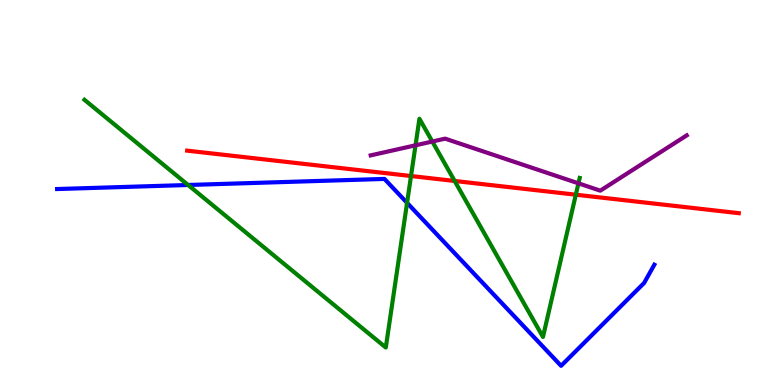[{'lines': ['blue', 'red'], 'intersections': []}, {'lines': ['green', 'red'], 'intersections': [{'x': 5.3, 'y': 5.43}, {'x': 5.87, 'y': 5.3}, {'x': 7.43, 'y': 4.94}]}, {'lines': ['purple', 'red'], 'intersections': []}, {'lines': ['blue', 'green'], 'intersections': [{'x': 2.43, 'y': 5.2}, {'x': 5.25, 'y': 4.73}]}, {'lines': ['blue', 'purple'], 'intersections': []}, {'lines': ['green', 'purple'], 'intersections': [{'x': 5.36, 'y': 6.23}, {'x': 5.58, 'y': 6.32}, {'x': 7.46, 'y': 5.24}]}]